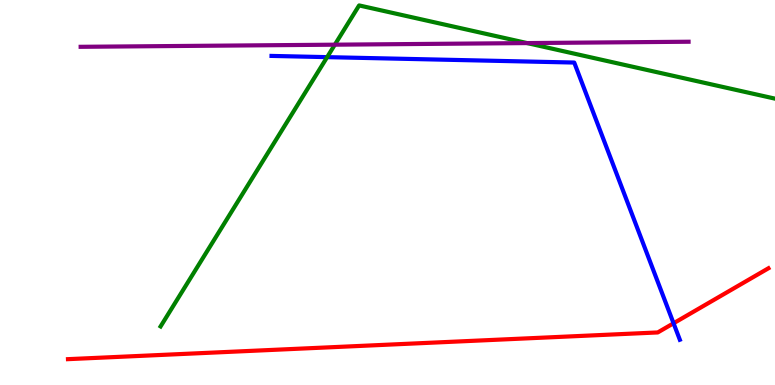[{'lines': ['blue', 'red'], 'intersections': [{'x': 8.69, 'y': 1.6}]}, {'lines': ['green', 'red'], 'intersections': []}, {'lines': ['purple', 'red'], 'intersections': []}, {'lines': ['blue', 'green'], 'intersections': [{'x': 4.22, 'y': 8.52}]}, {'lines': ['blue', 'purple'], 'intersections': []}, {'lines': ['green', 'purple'], 'intersections': [{'x': 4.32, 'y': 8.84}, {'x': 6.8, 'y': 8.88}]}]